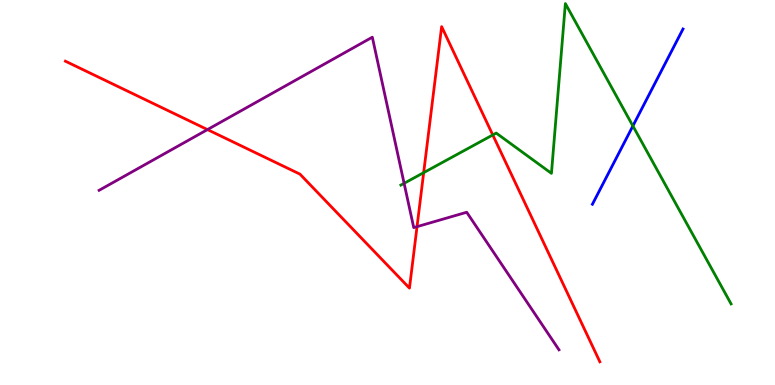[{'lines': ['blue', 'red'], 'intersections': []}, {'lines': ['green', 'red'], 'intersections': [{'x': 5.47, 'y': 5.52}, {'x': 6.36, 'y': 6.49}]}, {'lines': ['purple', 'red'], 'intersections': [{'x': 2.68, 'y': 6.63}, {'x': 5.38, 'y': 4.11}]}, {'lines': ['blue', 'green'], 'intersections': [{'x': 8.17, 'y': 6.73}]}, {'lines': ['blue', 'purple'], 'intersections': []}, {'lines': ['green', 'purple'], 'intersections': [{'x': 5.21, 'y': 5.24}]}]